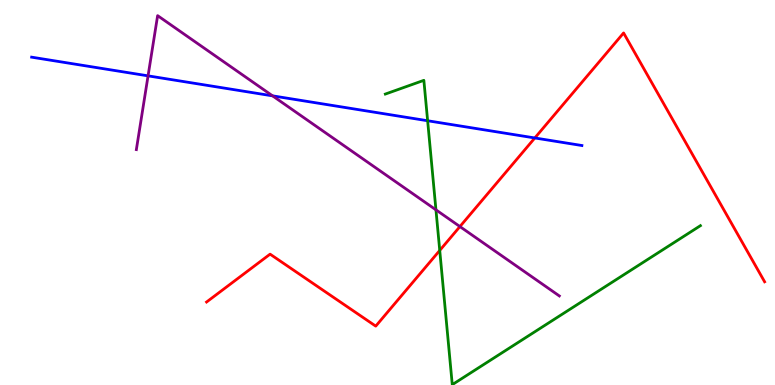[{'lines': ['blue', 'red'], 'intersections': [{'x': 6.9, 'y': 6.42}]}, {'lines': ['green', 'red'], 'intersections': [{'x': 5.67, 'y': 3.5}]}, {'lines': ['purple', 'red'], 'intersections': [{'x': 5.93, 'y': 4.12}]}, {'lines': ['blue', 'green'], 'intersections': [{'x': 5.52, 'y': 6.86}]}, {'lines': ['blue', 'purple'], 'intersections': [{'x': 1.91, 'y': 8.03}, {'x': 3.52, 'y': 7.51}]}, {'lines': ['green', 'purple'], 'intersections': [{'x': 5.63, 'y': 4.55}]}]